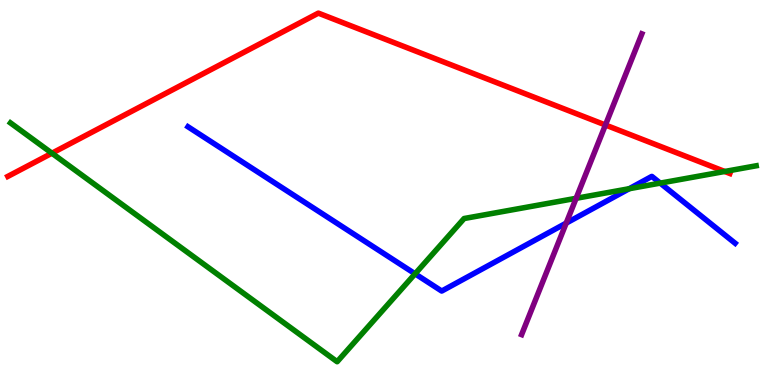[{'lines': ['blue', 'red'], 'intersections': []}, {'lines': ['green', 'red'], 'intersections': [{'x': 0.67, 'y': 6.02}, {'x': 9.35, 'y': 5.55}]}, {'lines': ['purple', 'red'], 'intersections': [{'x': 7.81, 'y': 6.75}]}, {'lines': ['blue', 'green'], 'intersections': [{'x': 5.36, 'y': 2.89}, {'x': 8.12, 'y': 5.1}, {'x': 8.52, 'y': 5.24}]}, {'lines': ['blue', 'purple'], 'intersections': [{'x': 7.31, 'y': 4.2}]}, {'lines': ['green', 'purple'], 'intersections': [{'x': 7.43, 'y': 4.85}]}]